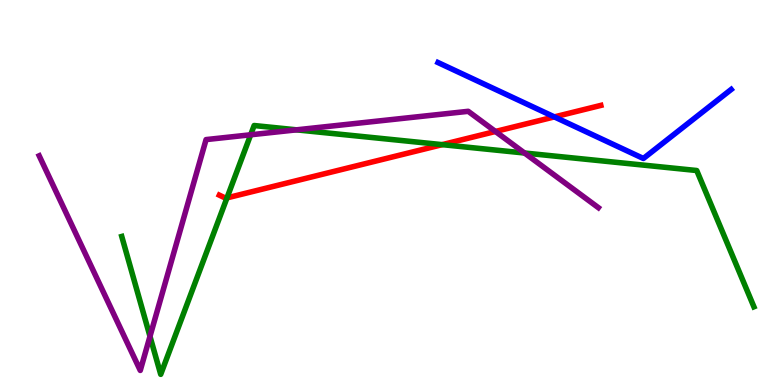[{'lines': ['blue', 'red'], 'intersections': [{'x': 7.15, 'y': 6.96}]}, {'lines': ['green', 'red'], 'intersections': [{'x': 2.93, 'y': 4.86}, {'x': 5.71, 'y': 6.24}]}, {'lines': ['purple', 'red'], 'intersections': [{'x': 6.39, 'y': 6.59}]}, {'lines': ['blue', 'green'], 'intersections': []}, {'lines': ['blue', 'purple'], 'intersections': []}, {'lines': ['green', 'purple'], 'intersections': [{'x': 1.94, 'y': 1.26}, {'x': 3.23, 'y': 6.5}, {'x': 3.83, 'y': 6.63}, {'x': 6.77, 'y': 6.03}]}]